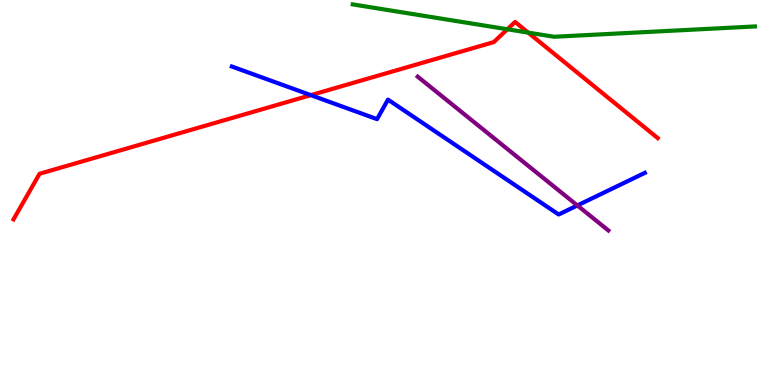[{'lines': ['blue', 'red'], 'intersections': [{'x': 4.01, 'y': 7.53}]}, {'lines': ['green', 'red'], 'intersections': [{'x': 6.55, 'y': 9.24}, {'x': 6.81, 'y': 9.15}]}, {'lines': ['purple', 'red'], 'intersections': []}, {'lines': ['blue', 'green'], 'intersections': []}, {'lines': ['blue', 'purple'], 'intersections': [{'x': 7.45, 'y': 4.66}]}, {'lines': ['green', 'purple'], 'intersections': []}]